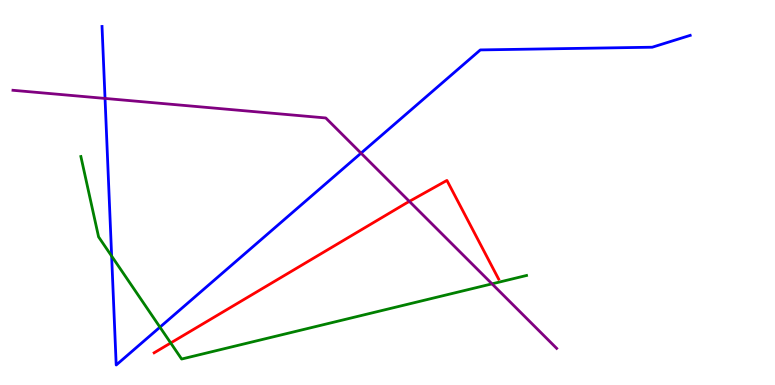[{'lines': ['blue', 'red'], 'intersections': []}, {'lines': ['green', 'red'], 'intersections': [{'x': 2.2, 'y': 1.09}]}, {'lines': ['purple', 'red'], 'intersections': [{'x': 5.28, 'y': 4.77}]}, {'lines': ['blue', 'green'], 'intersections': [{'x': 1.44, 'y': 3.35}, {'x': 2.06, 'y': 1.5}]}, {'lines': ['blue', 'purple'], 'intersections': [{'x': 1.36, 'y': 7.44}, {'x': 4.66, 'y': 6.02}]}, {'lines': ['green', 'purple'], 'intersections': [{'x': 6.35, 'y': 2.63}]}]